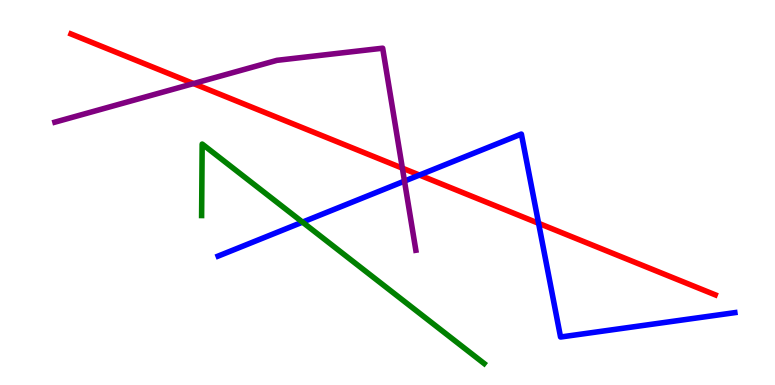[{'lines': ['blue', 'red'], 'intersections': [{'x': 5.41, 'y': 5.45}, {'x': 6.95, 'y': 4.2}]}, {'lines': ['green', 'red'], 'intersections': []}, {'lines': ['purple', 'red'], 'intersections': [{'x': 2.5, 'y': 7.83}, {'x': 5.19, 'y': 5.63}]}, {'lines': ['blue', 'green'], 'intersections': [{'x': 3.9, 'y': 4.23}]}, {'lines': ['blue', 'purple'], 'intersections': [{'x': 5.22, 'y': 5.3}]}, {'lines': ['green', 'purple'], 'intersections': []}]